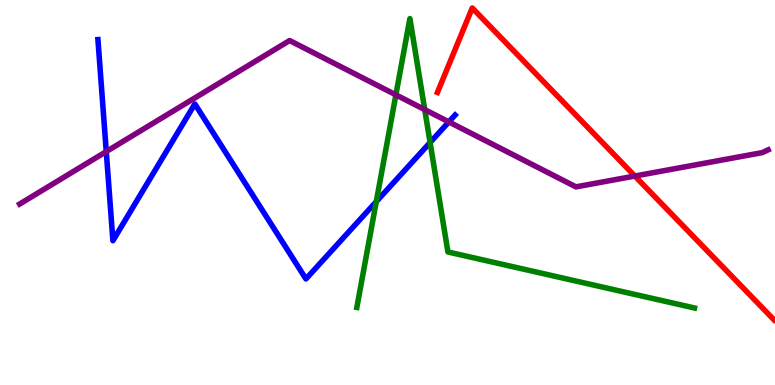[{'lines': ['blue', 'red'], 'intersections': []}, {'lines': ['green', 'red'], 'intersections': []}, {'lines': ['purple', 'red'], 'intersections': [{'x': 8.19, 'y': 5.43}]}, {'lines': ['blue', 'green'], 'intersections': [{'x': 4.86, 'y': 4.76}, {'x': 5.55, 'y': 6.3}]}, {'lines': ['blue', 'purple'], 'intersections': [{'x': 1.37, 'y': 6.06}, {'x': 5.79, 'y': 6.83}]}, {'lines': ['green', 'purple'], 'intersections': [{'x': 5.11, 'y': 7.54}, {'x': 5.48, 'y': 7.15}]}]